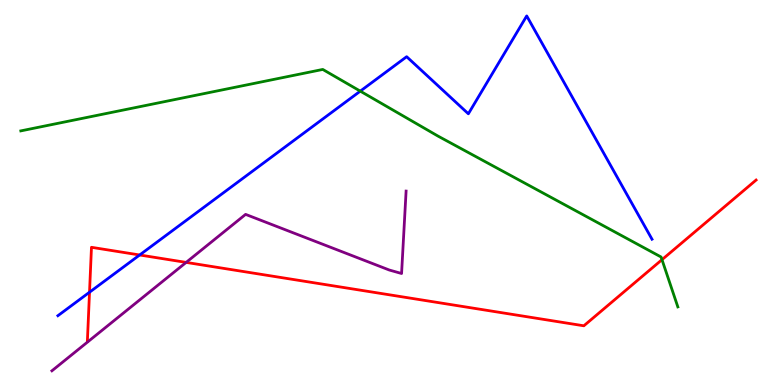[{'lines': ['blue', 'red'], 'intersections': [{'x': 1.16, 'y': 2.41}, {'x': 1.8, 'y': 3.38}]}, {'lines': ['green', 'red'], 'intersections': [{'x': 8.54, 'y': 3.26}]}, {'lines': ['purple', 'red'], 'intersections': [{'x': 2.4, 'y': 3.18}]}, {'lines': ['blue', 'green'], 'intersections': [{'x': 4.65, 'y': 7.63}]}, {'lines': ['blue', 'purple'], 'intersections': []}, {'lines': ['green', 'purple'], 'intersections': []}]